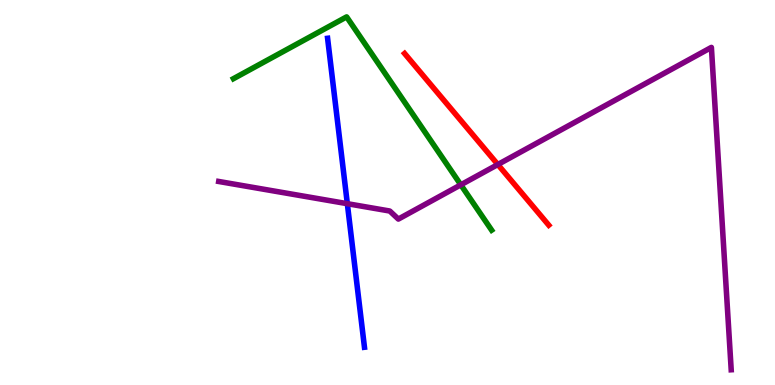[{'lines': ['blue', 'red'], 'intersections': []}, {'lines': ['green', 'red'], 'intersections': []}, {'lines': ['purple', 'red'], 'intersections': [{'x': 6.42, 'y': 5.73}]}, {'lines': ['blue', 'green'], 'intersections': []}, {'lines': ['blue', 'purple'], 'intersections': [{'x': 4.48, 'y': 4.71}]}, {'lines': ['green', 'purple'], 'intersections': [{'x': 5.95, 'y': 5.2}]}]